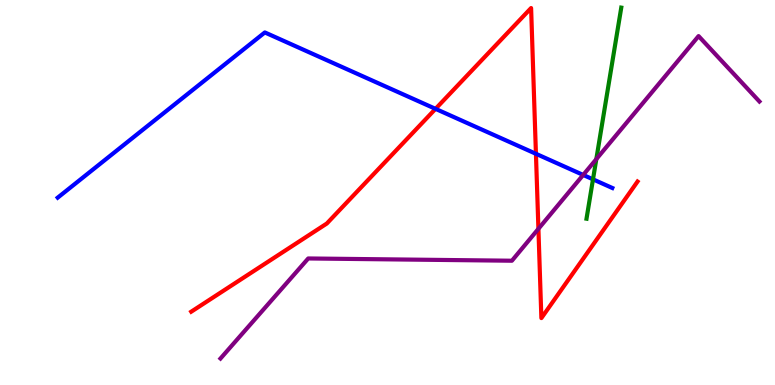[{'lines': ['blue', 'red'], 'intersections': [{'x': 5.62, 'y': 7.17}, {'x': 6.92, 'y': 6.01}]}, {'lines': ['green', 'red'], 'intersections': []}, {'lines': ['purple', 'red'], 'intersections': [{'x': 6.95, 'y': 4.06}]}, {'lines': ['blue', 'green'], 'intersections': [{'x': 7.65, 'y': 5.34}]}, {'lines': ['blue', 'purple'], 'intersections': [{'x': 7.52, 'y': 5.46}]}, {'lines': ['green', 'purple'], 'intersections': [{'x': 7.69, 'y': 5.87}]}]